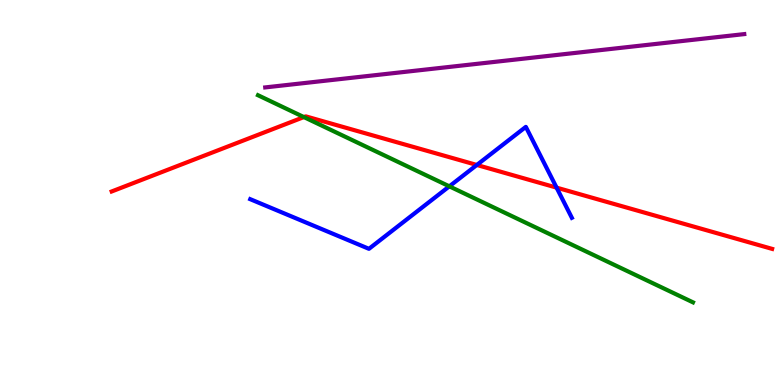[{'lines': ['blue', 'red'], 'intersections': [{'x': 6.15, 'y': 5.72}, {'x': 7.18, 'y': 5.13}]}, {'lines': ['green', 'red'], 'intersections': [{'x': 3.92, 'y': 6.96}]}, {'lines': ['purple', 'red'], 'intersections': []}, {'lines': ['blue', 'green'], 'intersections': [{'x': 5.8, 'y': 5.16}]}, {'lines': ['blue', 'purple'], 'intersections': []}, {'lines': ['green', 'purple'], 'intersections': []}]